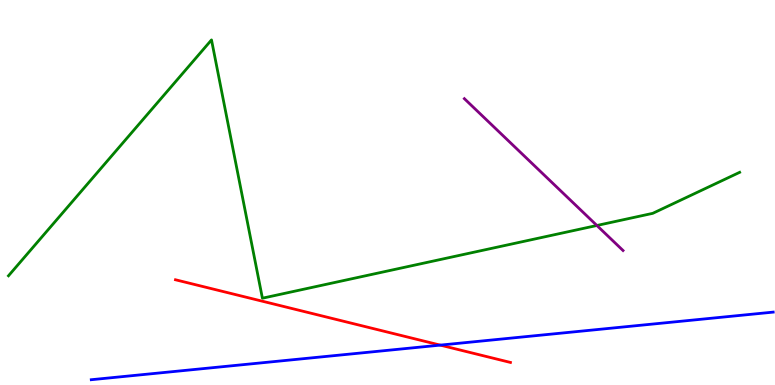[{'lines': ['blue', 'red'], 'intersections': [{'x': 5.68, 'y': 1.04}]}, {'lines': ['green', 'red'], 'intersections': []}, {'lines': ['purple', 'red'], 'intersections': []}, {'lines': ['blue', 'green'], 'intersections': []}, {'lines': ['blue', 'purple'], 'intersections': []}, {'lines': ['green', 'purple'], 'intersections': [{'x': 7.7, 'y': 4.14}]}]